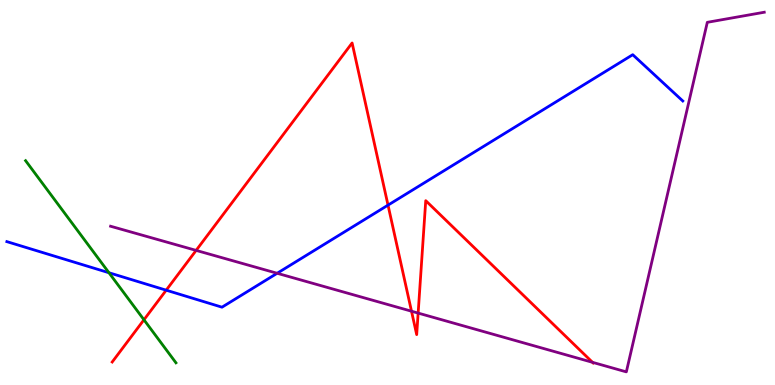[{'lines': ['blue', 'red'], 'intersections': [{'x': 2.14, 'y': 2.46}, {'x': 5.01, 'y': 4.67}]}, {'lines': ['green', 'red'], 'intersections': [{'x': 1.86, 'y': 1.69}]}, {'lines': ['purple', 'red'], 'intersections': [{'x': 2.53, 'y': 3.5}, {'x': 5.31, 'y': 1.92}, {'x': 5.4, 'y': 1.87}, {'x': 7.65, 'y': 0.589}]}, {'lines': ['blue', 'green'], 'intersections': [{'x': 1.41, 'y': 2.92}]}, {'lines': ['blue', 'purple'], 'intersections': [{'x': 3.58, 'y': 2.9}]}, {'lines': ['green', 'purple'], 'intersections': []}]